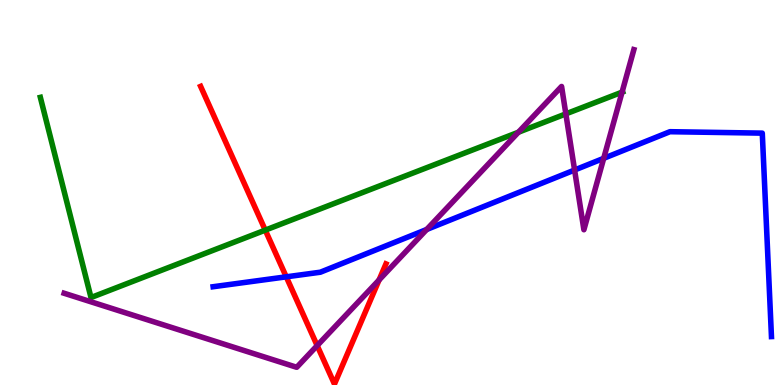[{'lines': ['blue', 'red'], 'intersections': [{'x': 3.69, 'y': 2.81}]}, {'lines': ['green', 'red'], 'intersections': [{'x': 3.42, 'y': 4.02}]}, {'lines': ['purple', 'red'], 'intersections': [{'x': 4.09, 'y': 1.02}, {'x': 4.89, 'y': 2.73}]}, {'lines': ['blue', 'green'], 'intersections': []}, {'lines': ['blue', 'purple'], 'intersections': [{'x': 5.51, 'y': 4.04}, {'x': 7.41, 'y': 5.58}, {'x': 7.79, 'y': 5.89}]}, {'lines': ['green', 'purple'], 'intersections': [{'x': 6.69, 'y': 6.57}, {'x': 7.3, 'y': 7.04}, {'x': 8.03, 'y': 7.61}]}]